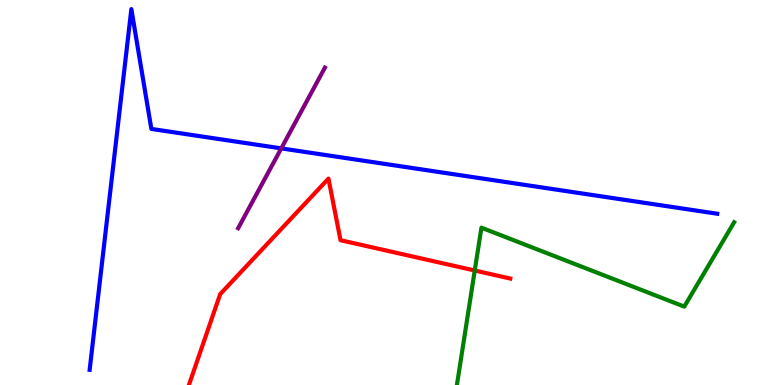[{'lines': ['blue', 'red'], 'intersections': []}, {'lines': ['green', 'red'], 'intersections': [{'x': 6.13, 'y': 2.97}]}, {'lines': ['purple', 'red'], 'intersections': []}, {'lines': ['blue', 'green'], 'intersections': []}, {'lines': ['blue', 'purple'], 'intersections': [{'x': 3.63, 'y': 6.15}]}, {'lines': ['green', 'purple'], 'intersections': []}]